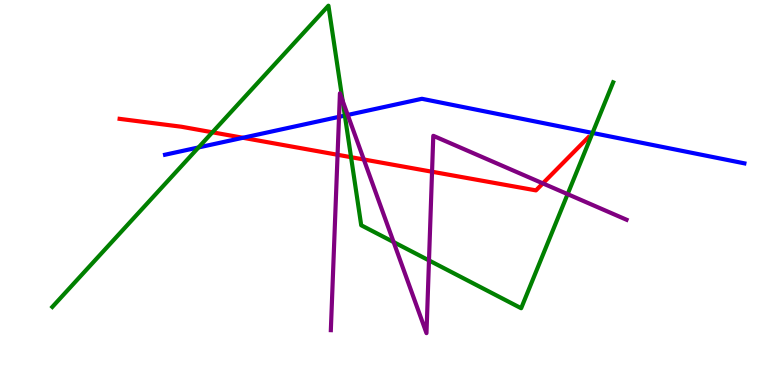[{'lines': ['blue', 'red'], 'intersections': [{'x': 3.13, 'y': 6.42}]}, {'lines': ['green', 'red'], 'intersections': [{'x': 2.74, 'y': 6.56}, {'x': 4.53, 'y': 5.92}]}, {'lines': ['purple', 'red'], 'intersections': [{'x': 4.36, 'y': 5.98}, {'x': 4.69, 'y': 5.86}, {'x': 5.57, 'y': 5.54}, {'x': 7.0, 'y': 5.24}]}, {'lines': ['blue', 'green'], 'intersections': [{'x': 2.56, 'y': 6.17}, {'x': 4.45, 'y': 7.0}, {'x': 7.65, 'y': 6.55}]}, {'lines': ['blue', 'purple'], 'intersections': [{'x': 4.37, 'y': 6.97}, {'x': 4.49, 'y': 7.01}]}, {'lines': ['green', 'purple'], 'intersections': [{'x': 4.42, 'y': 7.38}, {'x': 5.08, 'y': 3.71}, {'x': 5.54, 'y': 3.24}, {'x': 7.32, 'y': 4.96}]}]